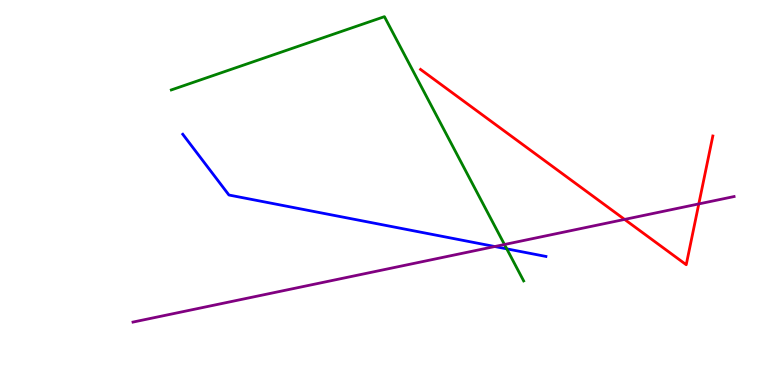[{'lines': ['blue', 'red'], 'intersections': []}, {'lines': ['green', 'red'], 'intersections': []}, {'lines': ['purple', 'red'], 'intersections': [{'x': 8.06, 'y': 4.3}, {'x': 9.02, 'y': 4.7}]}, {'lines': ['blue', 'green'], 'intersections': [{'x': 6.54, 'y': 3.54}]}, {'lines': ['blue', 'purple'], 'intersections': [{'x': 6.38, 'y': 3.6}]}, {'lines': ['green', 'purple'], 'intersections': [{'x': 6.51, 'y': 3.65}]}]